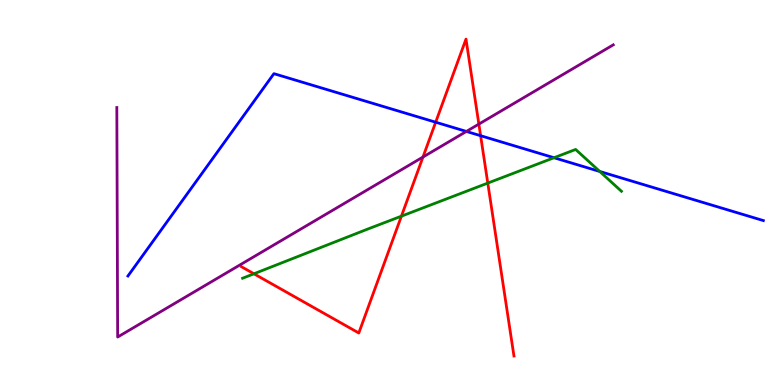[{'lines': ['blue', 'red'], 'intersections': [{'x': 5.62, 'y': 6.83}, {'x': 6.2, 'y': 6.48}]}, {'lines': ['green', 'red'], 'intersections': [{'x': 3.28, 'y': 2.89}, {'x': 5.18, 'y': 4.39}, {'x': 6.29, 'y': 5.24}]}, {'lines': ['purple', 'red'], 'intersections': [{'x': 5.46, 'y': 5.92}, {'x': 6.18, 'y': 6.78}]}, {'lines': ['blue', 'green'], 'intersections': [{'x': 7.15, 'y': 5.9}, {'x': 7.74, 'y': 5.55}]}, {'lines': ['blue', 'purple'], 'intersections': [{'x': 6.02, 'y': 6.59}]}, {'lines': ['green', 'purple'], 'intersections': []}]